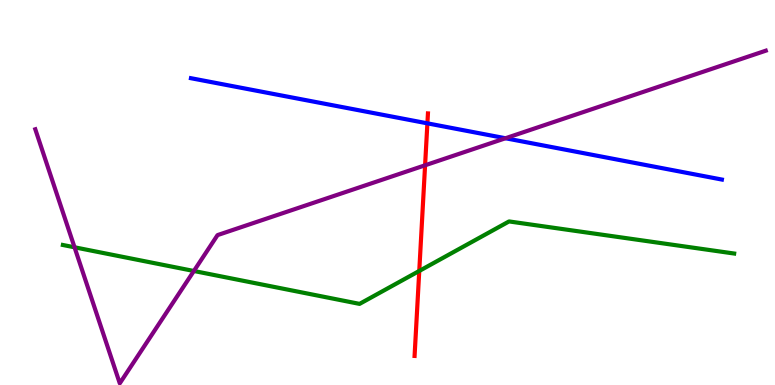[{'lines': ['blue', 'red'], 'intersections': [{'x': 5.51, 'y': 6.8}]}, {'lines': ['green', 'red'], 'intersections': [{'x': 5.41, 'y': 2.96}]}, {'lines': ['purple', 'red'], 'intersections': [{'x': 5.48, 'y': 5.71}]}, {'lines': ['blue', 'green'], 'intersections': []}, {'lines': ['blue', 'purple'], 'intersections': [{'x': 6.52, 'y': 6.41}]}, {'lines': ['green', 'purple'], 'intersections': [{'x': 0.962, 'y': 3.58}, {'x': 2.5, 'y': 2.96}]}]